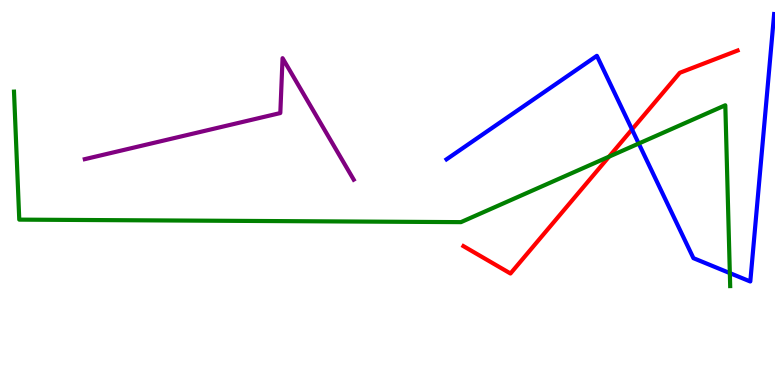[{'lines': ['blue', 'red'], 'intersections': [{'x': 8.15, 'y': 6.64}]}, {'lines': ['green', 'red'], 'intersections': [{'x': 7.86, 'y': 5.93}]}, {'lines': ['purple', 'red'], 'intersections': []}, {'lines': ['blue', 'green'], 'intersections': [{'x': 8.24, 'y': 6.27}, {'x': 9.42, 'y': 2.91}]}, {'lines': ['blue', 'purple'], 'intersections': []}, {'lines': ['green', 'purple'], 'intersections': []}]